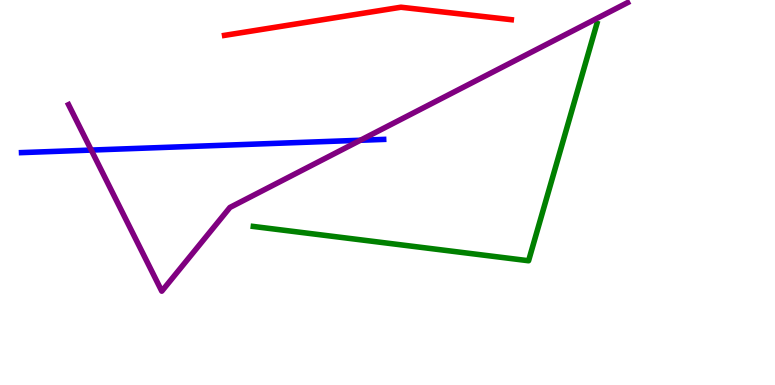[{'lines': ['blue', 'red'], 'intersections': []}, {'lines': ['green', 'red'], 'intersections': []}, {'lines': ['purple', 'red'], 'intersections': []}, {'lines': ['blue', 'green'], 'intersections': []}, {'lines': ['blue', 'purple'], 'intersections': [{'x': 1.18, 'y': 6.1}, {'x': 4.65, 'y': 6.36}]}, {'lines': ['green', 'purple'], 'intersections': []}]